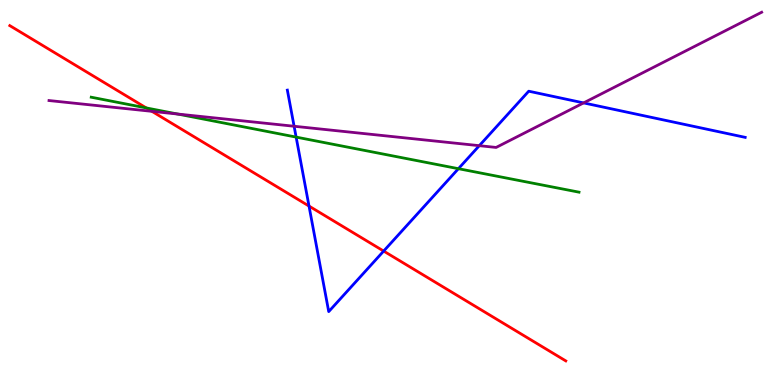[{'lines': ['blue', 'red'], 'intersections': [{'x': 3.99, 'y': 4.65}, {'x': 4.95, 'y': 3.48}]}, {'lines': ['green', 'red'], 'intersections': [{'x': 1.89, 'y': 7.2}]}, {'lines': ['purple', 'red'], 'intersections': [{'x': 1.96, 'y': 7.11}]}, {'lines': ['blue', 'green'], 'intersections': [{'x': 3.82, 'y': 6.44}, {'x': 5.92, 'y': 5.62}]}, {'lines': ['blue', 'purple'], 'intersections': [{'x': 3.79, 'y': 6.72}, {'x': 6.18, 'y': 6.22}, {'x': 7.53, 'y': 7.33}]}, {'lines': ['green', 'purple'], 'intersections': [{'x': 2.29, 'y': 7.04}]}]